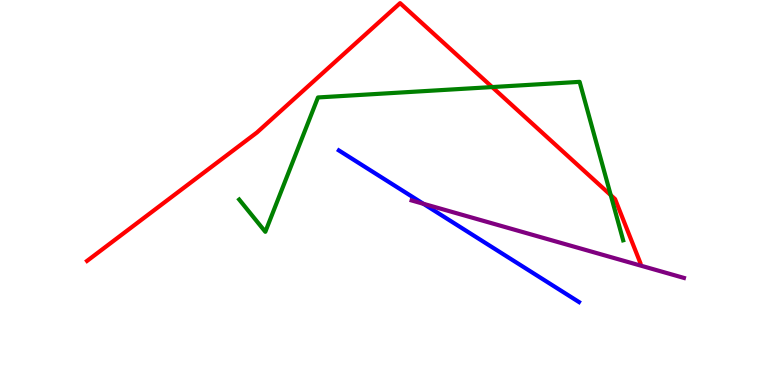[{'lines': ['blue', 'red'], 'intersections': []}, {'lines': ['green', 'red'], 'intersections': [{'x': 6.35, 'y': 7.74}, {'x': 7.88, 'y': 4.93}]}, {'lines': ['purple', 'red'], 'intersections': []}, {'lines': ['blue', 'green'], 'intersections': []}, {'lines': ['blue', 'purple'], 'intersections': [{'x': 5.46, 'y': 4.71}]}, {'lines': ['green', 'purple'], 'intersections': []}]